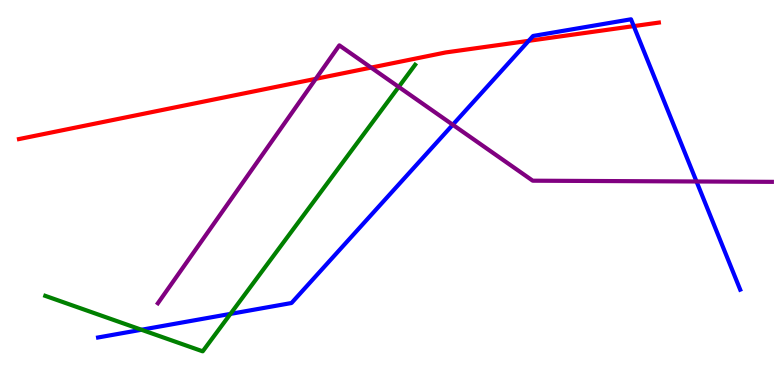[{'lines': ['blue', 'red'], 'intersections': [{'x': 6.82, 'y': 8.94}, {'x': 8.18, 'y': 9.32}]}, {'lines': ['green', 'red'], 'intersections': []}, {'lines': ['purple', 'red'], 'intersections': [{'x': 4.07, 'y': 7.95}, {'x': 4.79, 'y': 8.24}]}, {'lines': ['blue', 'green'], 'intersections': [{'x': 1.83, 'y': 1.43}, {'x': 2.97, 'y': 1.85}]}, {'lines': ['blue', 'purple'], 'intersections': [{'x': 5.84, 'y': 6.76}, {'x': 8.99, 'y': 5.29}]}, {'lines': ['green', 'purple'], 'intersections': [{'x': 5.14, 'y': 7.74}]}]